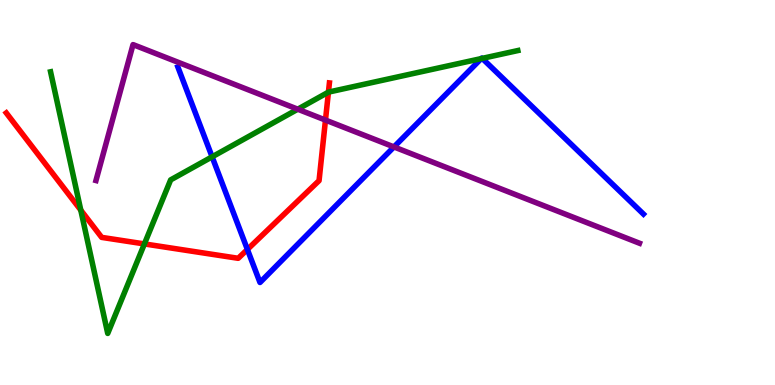[{'lines': ['blue', 'red'], 'intersections': [{'x': 3.19, 'y': 3.52}]}, {'lines': ['green', 'red'], 'intersections': [{'x': 1.04, 'y': 4.54}, {'x': 1.86, 'y': 3.66}, {'x': 4.24, 'y': 7.61}]}, {'lines': ['purple', 'red'], 'intersections': [{'x': 4.2, 'y': 6.88}]}, {'lines': ['blue', 'green'], 'intersections': [{'x': 2.74, 'y': 5.93}, {'x': 6.21, 'y': 8.48}, {'x': 6.22, 'y': 8.48}]}, {'lines': ['blue', 'purple'], 'intersections': [{'x': 5.08, 'y': 6.18}]}, {'lines': ['green', 'purple'], 'intersections': [{'x': 3.84, 'y': 7.16}]}]